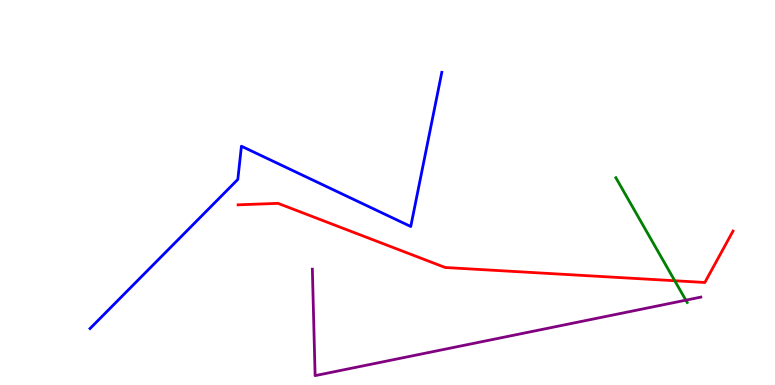[{'lines': ['blue', 'red'], 'intersections': []}, {'lines': ['green', 'red'], 'intersections': [{'x': 8.71, 'y': 2.71}]}, {'lines': ['purple', 'red'], 'intersections': []}, {'lines': ['blue', 'green'], 'intersections': []}, {'lines': ['blue', 'purple'], 'intersections': []}, {'lines': ['green', 'purple'], 'intersections': [{'x': 8.85, 'y': 2.2}]}]